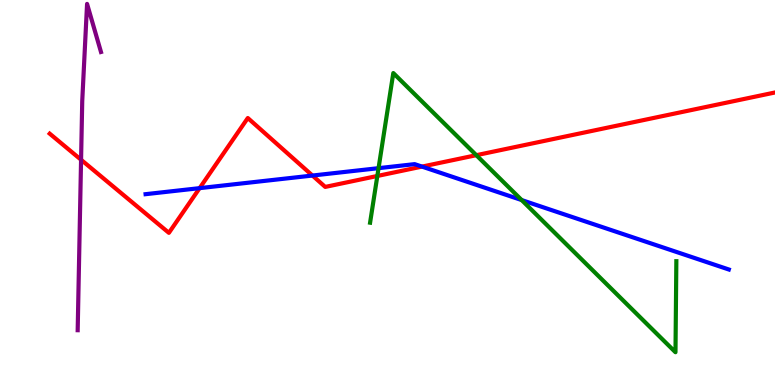[{'lines': ['blue', 'red'], 'intersections': [{'x': 2.58, 'y': 5.11}, {'x': 4.03, 'y': 5.44}, {'x': 5.44, 'y': 5.67}]}, {'lines': ['green', 'red'], 'intersections': [{'x': 4.87, 'y': 5.43}, {'x': 6.15, 'y': 5.97}]}, {'lines': ['purple', 'red'], 'intersections': [{'x': 1.05, 'y': 5.85}]}, {'lines': ['blue', 'green'], 'intersections': [{'x': 4.88, 'y': 5.63}, {'x': 6.73, 'y': 4.8}]}, {'lines': ['blue', 'purple'], 'intersections': []}, {'lines': ['green', 'purple'], 'intersections': []}]